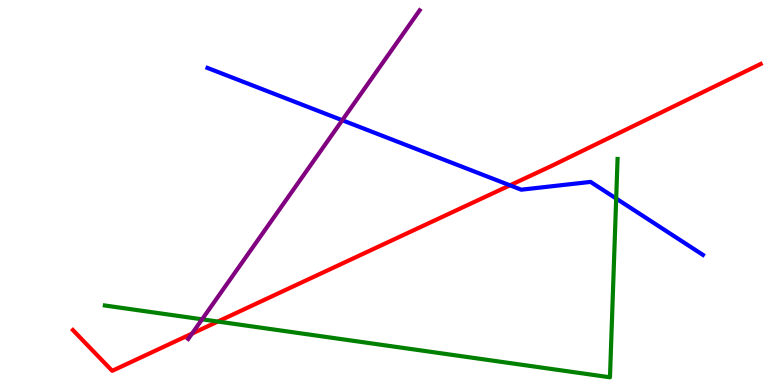[{'lines': ['blue', 'red'], 'intersections': [{'x': 6.58, 'y': 5.19}]}, {'lines': ['green', 'red'], 'intersections': [{'x': 2.81, 'y': 1.65}]}, {'lines': ['purple', 'red'], 'intersections': [{'x': 2.48, 'y': 1.34}]}, {'lines': ['blue', 'green'], 'intersections': [{'x': 7.95, 'y': 4.84}]}, {'lines': ['blue', 'purple'], 'intersections': [{'x': 4.42, 'y': 6.88}]}, {'lines': ['green', 'purple'], 'intersections': [{'x': 2.61, 'y': 1.71}]}]